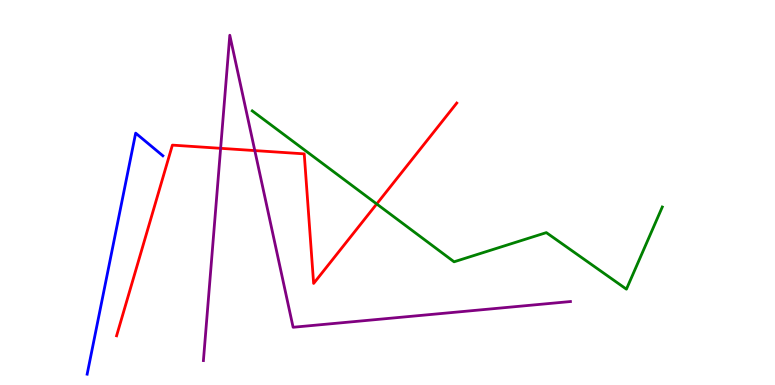[{'lines': ['blue', 'red'], 'intersections': []}, {'lines': ['green', 'red'], 'intersections': [{'x': 4.86, 'y': 4.7}]}, {'lines': ['purple', 'red'], 'intersections': [{'x': 2.85, 'y': 6.15}, {'x': 3.29, 'y': 6.09}]}, {'lines': ['blue', 'green'], 'intersections': []}, {'lines': ['blue', 'purple'], 'intersections': []}, {'lines': ['green', 'purple'], 'intersections': []}]